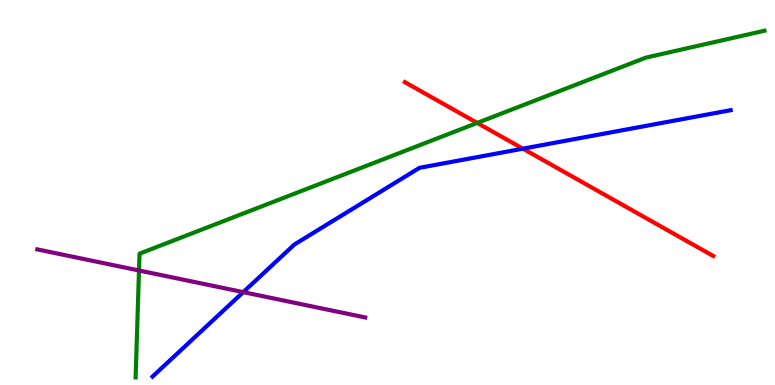[{'lines': ['blue', 'red'], 'intersections': [{'x': 6.75, 'y': 6.14}]}, {'lines': ['green', 'red'], 'intersections': [{'x': 6.16, 'y': 6.81}]}, {'lines': ['purple', 'red'], 'intersections': []}, {'lines': ['blue', 'green'], 'intersections': []}, {'lines': ['blue', 'purple'], 'intersections': [{'x': 3.14, 'y': 2.41}]}, {'lines': ['green', 'purple'], 'intersections': [{'x': 1.79, 'y': 2.97}]}]